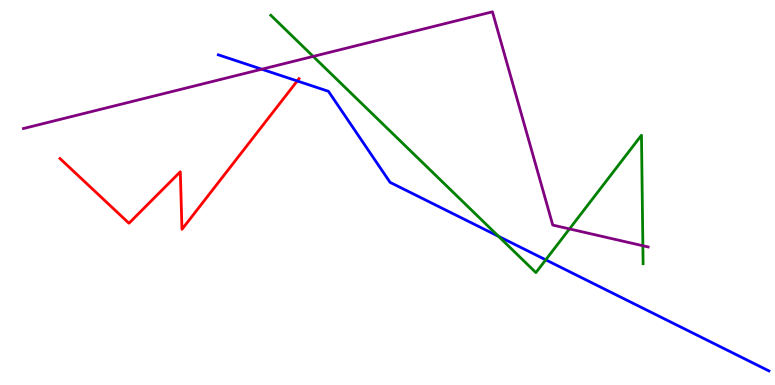[{'lines': ['blue', 'red'], 'intersections': [{'x': 3.84, 'y': 7.9}]}, {'lines': ['green', 'red'], 'intersections': []}, {'lines': ['purple', 'red'], 'intersections': []}, {'lines': ['blue', 'green'], 'intersections': [{'x': 6.43, 'y': 3.86}, {'x': 7.04, 'y': 3.25}]}, {'lines': ['blue', 'purple'], 'intersections': [{'x': 3.38, 'y': 8.2}]}, {'lines': ['green', 'purple'], 'intersections': [{'x': 4.04, 'y': 8.53}, {'x': 7.35, 'y': 4.05}, {'x': 8.3, 'y': 3.62}]}]